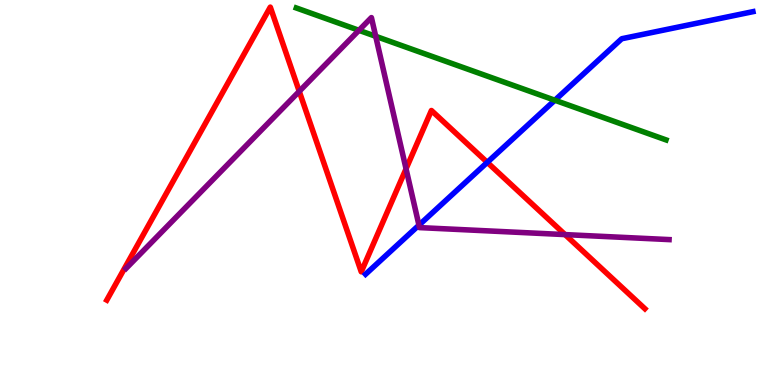[{'lines': ['blue', 'red'], 'intersections': [{'x': 6.29, 'y': 5.78}]}, {'lines': ['green', 'red'], 'intersections': []}, {'lines': ['purple', 'red'], 'intersections': [{'x': 3.86, 'y': 7.63}, {'x': 5.24, 'y': 5.62}, {'x': 7.29, 'y': 3.91}]}, {'lines': ['blue', 'green'], 'intersections': [{'x': 7.16, 'y': 7.4}]}, {'lines': ['blue', 'purple'], 'intersections': [{'x': 5.41, 'y': 4.15}]}, {'lines': ['green', 'purple'], 'intersections': [{'x': 4.63, 'y': 9.21}, {'x': 4.85, 'y': 9.06}]}]